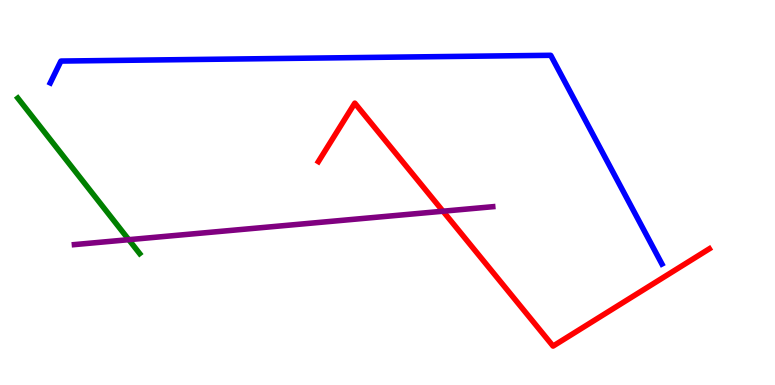[{'lines': ['blue', 'red'], 'intersections': []}, {'lines': ['green', 'red'], 'intersections': []}, {'lines': ['purple', 'red'], 'intersections': [{'x': 5.72, 'y': 4.51}]}, {'lines': ['blue', 'green'], 'intersections': []}, {'lines': ['blue', 'purple'], 'intersections': []}, {'lines': ['green', 'purple'], 'intersections': [{'x': 1.66, 'y': 3.77}]}]